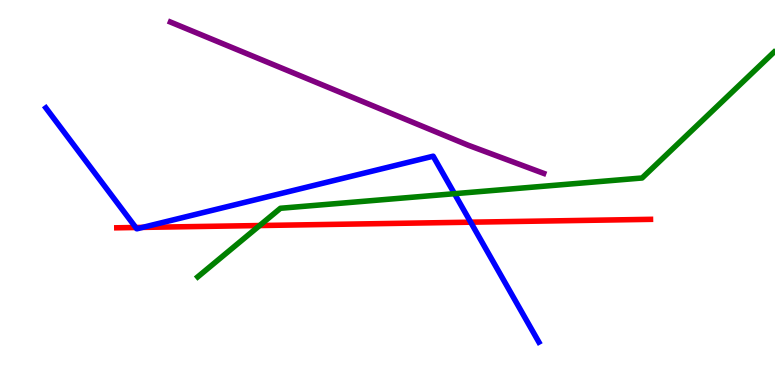[{'lines': ['blue', 'red'], 'intersections': [{'x': 1.75, 'y': 4.09}, {'x': 1.84, 'y': 4.09}, {'x': 6.07, 'y': 4.23}]}, {'lines': ['green', 'red'], 'intersections': [{'x': 3.35, 'y': 4.14}]}, {'lines': ['purple', 'red'], 'intersections': []}, {'lines': ['blue', 'green'], 'intersections': [{'x': 5.86, 'y': 4.97}]}, {'lines': ['blue', 'purple'], 'intersections': []}, {'lines': ['green', 'purple'], 'intersections': []}]